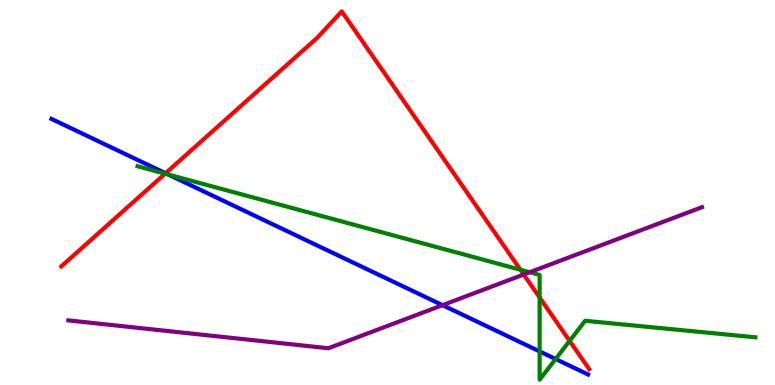[{'lines': ['blue', 'red'], 'intersections': [{'x': 2.14, 'y': 5.5}]}, {'lines': ['green', 'red'], 'intersections': [{'x': 2.13, 'y': 5.49}, {'x': 6.72, 'y': 2.99}, {'x': 6.96, 'y': 2.27}, {'x': 7.35, 'y': 1.15}]}, {'lines': ['purple', 'red'], 'intersections': [{'x': 6.76, 'y': 2.87}]}, {'lines': ['blue', 'green'], 'intersections': [{'x': 2.17, 'y': 5.47}, {'x': 6.96, 'y': 0.872}, {'x': 7.17, 'y': 0.675}]}, {'lines': ['blue', 'purple'], 'intersections': [{'x': 5.71, 'y': 2.07}]}, {'lines': ['green', 'purple'], 'intersections': [{'x': 6.83, 'y': 2.93}]}]